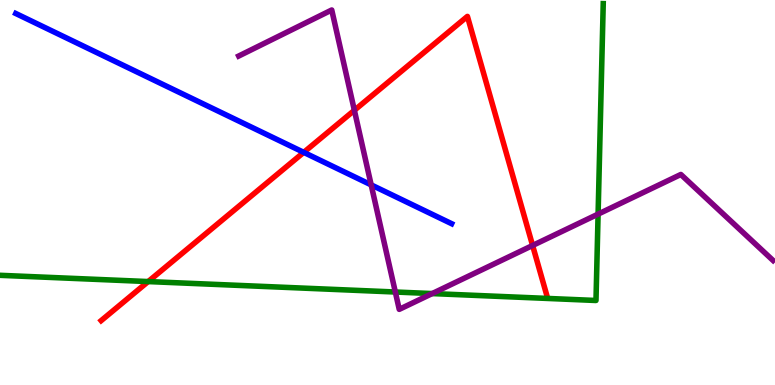[{'lines': ['blue', 'red'], 'intersections': [{'x': 3.92, 'y': 6.04}]}, {'lines': ['green', 'red'], 'intersections': [{'x': 1.91, 'y': 2.69}]}, {'lines': ['purple', 'red'], 'intersections': [{'x': 4.57, 'y': 7.14}, {'x': 6.87, 'y': 3.62}]}, {'lines': ['blue', 'green'], 'intersections': []}, {'lines': ['blue', 'purple'], 'intersections': [{'x': 4.79, 'y': 5.2}]}, {'lines': ['green', 'purple'], 'intersections': [{'x': 5.1, 'y': 2.42}, {'x': 5.58, 'y': 2.37}, {'x': 7.72, 'y': 4.44}]}]